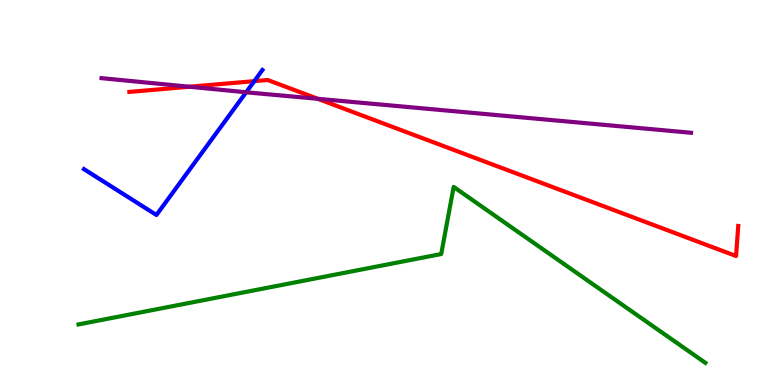[{'lines': ['blue', 'red'], 'intersections': [{'x': 3.28, 'y': 7.89}]}, {'lines': ['green', 'red'], 'intersections': []}, {'lines': ['purple', 'red'], 'intersections': [{'x': 2.44, 'y': 7.75}, {'x': 4.1, 'y': 7.43}]}, {'lines': ['blue', 'green'], 'intersections': []}, {'lines': ['blue', 'purple'], 'intersections': [{'x': 3.18, 'y': 7.6}]}, {'lines': ['green', 'purple'], 'intersections': []}]